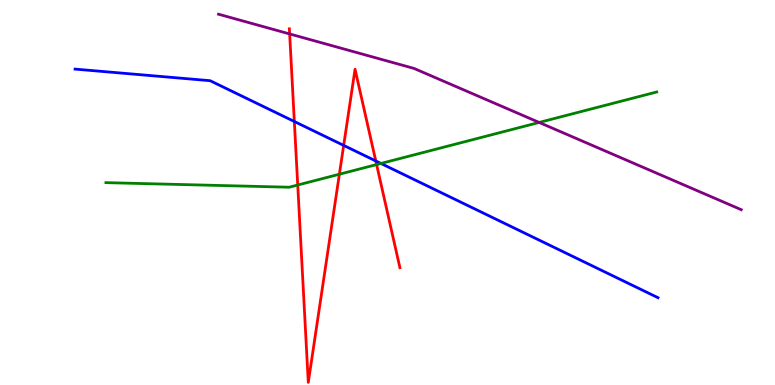[{'lines': ['blue', 'red'], 'intersections': [{'x': 3.8, 'y': 6.84}, {'x': 4.43, 'y': 6.22}, {'x': 4.85, 'y': 5.82}]}, {'lines': ['green', 'red'], 'intersections': [{'x': 3.84, 'y': 5.19}, {'x': 4.38, 'y': 5.47}, {'x': 4.86, 'y': 5.73}]}, {'lines': ['purple', 'red'], 'intersections': [{'x': 3.74, 'y': 9.12}]}, {'lines': ['blue', 'green'], 'intersections': [{'x': 4.92, 'y': 5.75}]}, {'lines': ['blue', 'purple'], 'intersections': []}, {'lines': ['green', 'purple'], 'intersections': [{'x': 6.96, 'y': 6.82}]}]